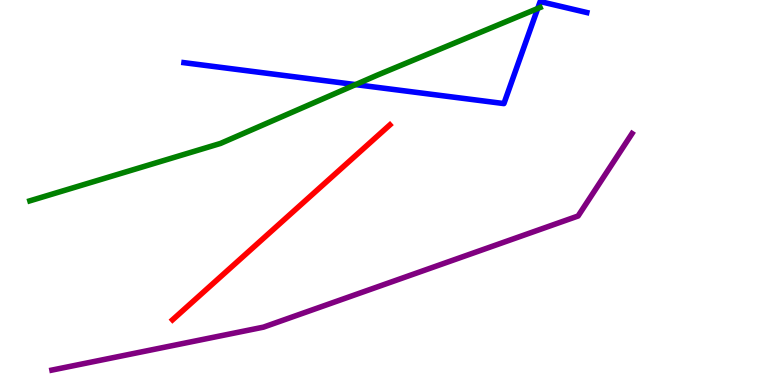[{'lines': ['blue', 'red'], 'intersections': []}, {'lines': ['green', 'red'], 'intersections': []}, {'lines': ['purple', 'red'], 'intersections': []}, {'lines': ['blue', 'green'], 'intersections': [{'x': 4.59, 'y': 7.8}, {'x': 6.94, 'y': 9.78}]}, {'lines': ['blue', 'purple'], 'intersections': []}, {'lines': ['green', 'purple'], 'intersections': []}]